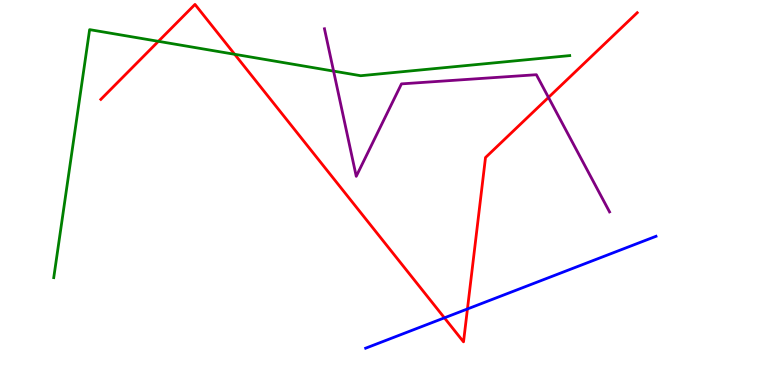[{'lines': ['blue', 'red'], 'intersections': [{'x': 5.73, 'y': 1.74}, {'x': 6.03, 'y': 1.97}]}, {'lines': ['green', 'red'], 'intersections': [{'x': 2.04, 'y': 8.93}, {'x': 3.03, 'y': 8.59}]}, {'lines': ['purple', 'red'], 'intersections': [{'x': 7.08, 'y': 7.47}]}, {'lines': ['blue', 'green'], 'intersections': []}, {'lines': ['blue', 'purple'], 'intersections': []}, {'lines': ['green', 'purple'], 'intersections': [{'x': 4.3, 'y': 8.15}]}]